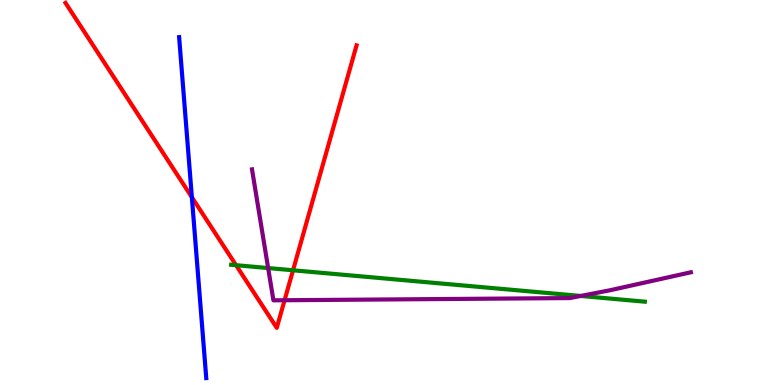[{'lines': ['blue', 'red'], 'intersections': [{'x': 2.48, 'y': 4.88}]}, {'lines': ['green', 'red'], 'intersections': [{'x': 3.05, 'y': 3.11}, {'x': 3.78, 'y': 2.98}]}, {'lines': ['purple', 'red'], 'intersections': [{'x': 3.67, 'y': 2.2}]}, {'lines': ['blue', 'green'], 'intersections': []}, {'lines': ['blue', 'purple'], 'intersections': []}, {'lines': ['green', 'purple'], 'intersections': [{'x': 3.46, 'y': 3.04}, {'x': 7.49, 'y': 2.31}]}]